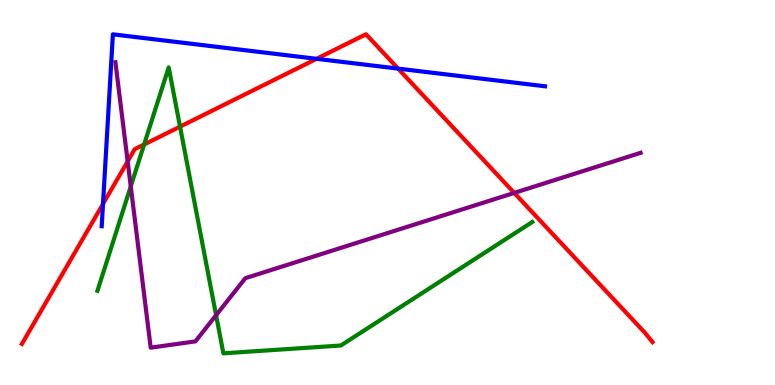[{'lines': ['blue', 'red'], 'intersections': [{'x': 1.33, 'y': 4.7}, {'x': 4.08, 'y': 8.47}, {'x': 5.14, 'y': 8.22}]}, {'lines': ['green', 'red'], 'intersections': [{'x': 1.86, 'y': 6.25}, {'x': 2.32, 'y': 6.71}]}, {'lines': ['purple', 'red'], 'intersections': [{'x': 1.65, 'y': 5.81}, {'x': 6.64, 'y': 4.99}]}, {'lines': ['blue', 'green'], 'intersections': []}, {'lines': ['blue', 'purple'], 'intersections': []}, {'lines': ['green', 'purple'], 'intersections': [{'x': 1.69, 'y': 5.16}, {'x': 2.79, 'y': 1.81}]}]